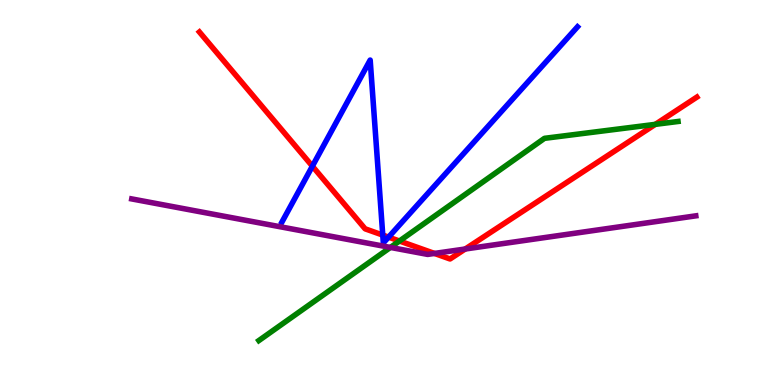[{'lines': ['blue', 'red'], 'intersections': [{'x': 4.03, 'y': 5.68}, {'x': 4.94, 'y': 3.89}, {'x': 5.01, 'y': 3.84}]}, {'lines': ['green', 'red'], 'intersections': [{'x': 5.15, 'y': 3.74}, {'x': 8.46, 'y': 6.77}]}, {'lines': ['purple', 'red'], 'intersections': [{'x': 5.61, 'y': 3.42}, {'x': 6.0, 'y': 3.53}]}, {'lines': ['blue', 'green'], 'intersections': []}, {'lines': ['blue', 'purple'], 'intersections': []}, {'lines': ['green', 'purple'], 'intersections': [{'x': 5.04, 'y': 3.57}]}]